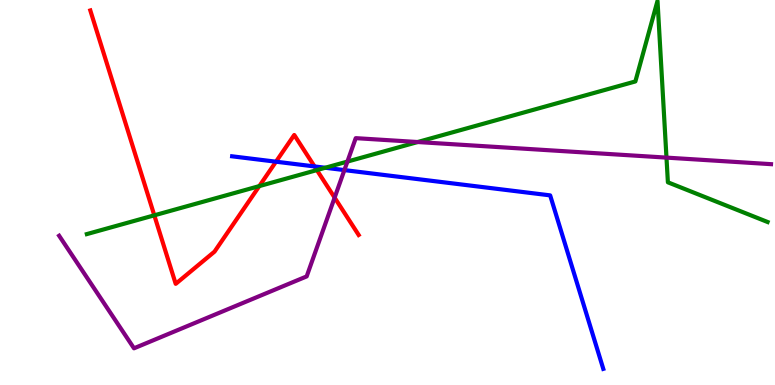[{'lines': ['blue', 'red'], 'intersections': [{'x': 3.56, 'y': 5.8}, {'x': 4.06, 'y': 5.68}]}, {'lines': ['green', 'red'], 'intersections': [{'x': 1.99, 'y': 4.41}, {'x': 3.35, 'y': 5.17}, {'x': 4.09, 'y': 5.58}]}, {'lines': ['purple', 'red'], 'intersections': [{'x': 4.32, 'y': 4.87}]}, {'lines': ['blue', 'green'], 'intersections': [{'x': 4.2, 'y': 5.64}]}, {'lines': ['blue', 'purple'], 'intersections': [{'x': 4.44, 'y': 5.58}]}, {'lines': ['green', 'purple'], 'intersections': [{'x': 4.48, 'y': 5.8}, {'x': 5.39, 'y': 6.31}, {'x': 8.6, 'y': 5.91}]}]